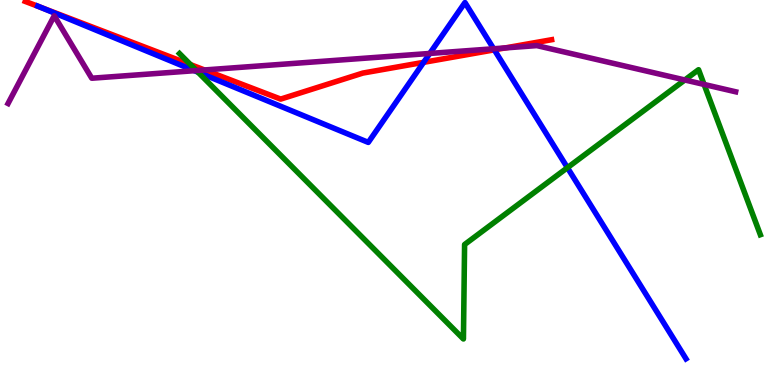[{'lines': ['blue', 'red'], 'intersections': [{'x': 0.515, 'y': 9.82}, {'x': 5.47, 'y': 8.38}, {'x': 6.38, 'y': 8.71}]}, {'lines': ['green', 'red'], 'intersections': [{'x': 2.46, 'y': 8.32}]}, {'lines': ['purple', 'red'], 'intersections': [{'x': 2.64, 'y': 8.18}, {'x': 6.52, 'y': 8.76}]}, {'lines': ['blue', 'green'], 'intersections': [{'x': 2.56, 'y': 8.12}, {'x': 7.32, 'y': 5.64}]}, {'lines': ['blue', 'purple'], 'intersections': [{'x': 2.51, 'y': 8.16}, {'x': 5.55, 'y': 8.61}, {'x': 6.37, 'y': 8.73}]}, {'lines': ['green', 'purple'], 'intersections': [{'x': 2.53, 'y': 8.17}, {'x': 8.84, 'y': 7.92}, {'x': 9.08, 'y': 7.81}]}]